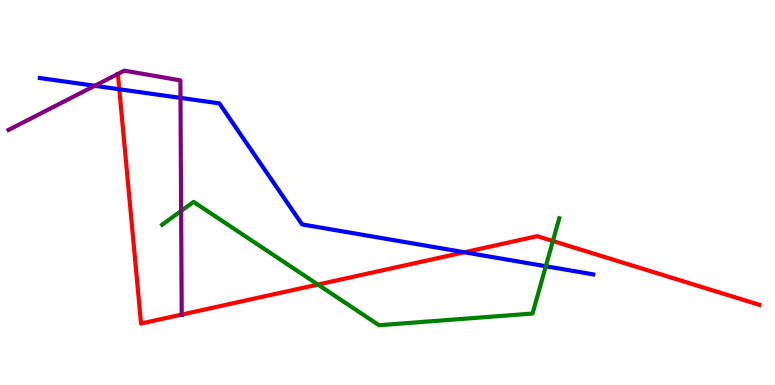[{'lines': ['blue', 'red'], 'intersections': [{'x': 1.54, 'y': 7.68}, {'x': 5.99, 'y': 3.45}]}, {'lines': ['green', 'red'], 'intersections': [{'x': 4.1, 'y': 2.61}, {'x': 7.13, 'y': 3.74}]}, {'lines': ['purple', 'red'], 'intersections': [{'x': 2.34, 'y': 1.83}]}, {'lines': ['blue', 'green'], 'intersections': [{'x': 7.04, 'y': 3.08}]}, {'lines': ['blue', 'purple'], 'intersections': [{'x': 1.22, 'y': 7.77}, {'x': 2.33, 'y': 7.46}]}, {'lines': ['green', 'purple'], 'intersections': [{'x': 2.34, 'y': 4.52}]}]